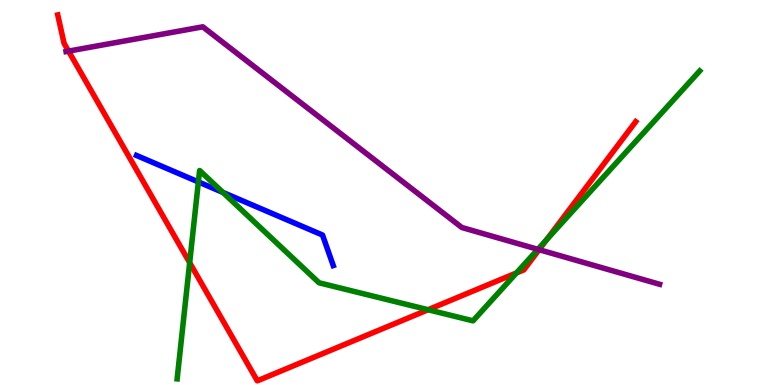[{'lines': ['blue', 'red'], 'intersections': []}, {'lines': ['green', 'red'], 'intersections': [{'x': 2.45, 'y': 3.18}, {'x': 5.52, 'y': 1.96}, {'x': 6.66, 'y': 2.91}, {'x': 7.05, 'y': 3.77}]}, {'lines': ['purple', 'red'], 'intersections': [{'x': 0.884, 'y': 8.67}, {'x': 6.96, 'y': 3.51}]}, {'lines': ['blue', 'green'], 'intersections': [{'x': 2.56, 'y': 5.27}, {'x': 2.88, 'y': 5.0}]}, {'lines': ['blue', 'purple'], 'intersections': []}, {'lines': ['green', 'purple'], 'intersections': [{'x': 6.94, 'y': 3.52}]}]